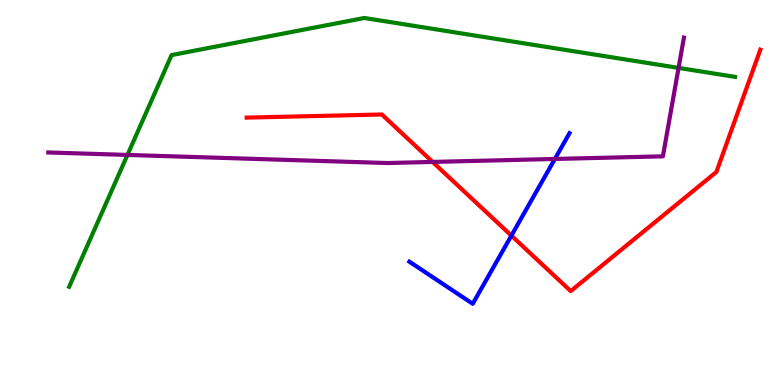[{'lines': ['blue', 'red'], 'intersections': [{'x': 6.6, 'y': 3.88}]}, {'lines': ['green', 'red'], 'intersections': []}, {'lines': ['purple', 'red'], 'intersections': [{'x': 5.58, 'y': 5.79}]}, {'lines': ['blue', 'green'], 'intersections': []}, {'lines': ['blue', 'purple'], 'intersections': [{'x': 7.16, 'y': 5.87}]}, {'lines': ['green', 'purple'], 'intersections': [{'x': 1.64, 'y': 5.98}, {'x': 8.76, 'y': 8.24}]}]